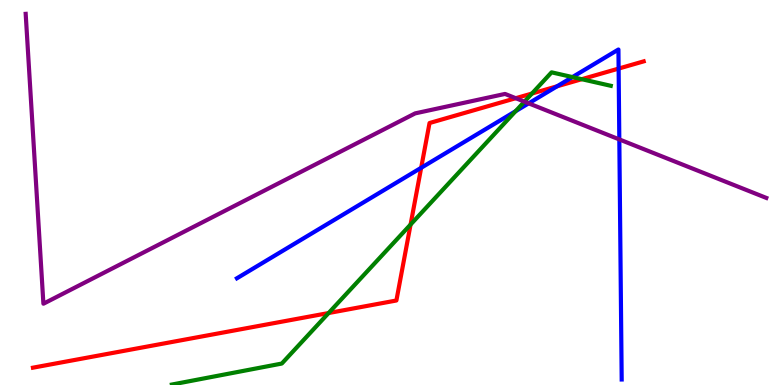[{'lines': ['blue', 'red'], 'intersections': [{'x': 5.43, 'y': 5.64}, {'x': 7.19, 'y': 7.76}, {'x': 7.98, 'y': 8.22}]}, {'lines': ['green', 'red'], 'intersections': [{'x': 4.24, 'y': 1.87}, {'x': 5.3, 'y': 4.17}, {'x': 6.86, 'y': 7.57}, {'x': 7.51, 'y': 7.94}]}, {'lines': ['purple', 'red'], 'intersections': [{'x': 6.65, 'y': 7.45}]}, {'lines': ['blue', 'green'], 'intersections': [{'x': 6.65, 'y': 7.11}, {'x': 7.39, 'y': 8.0}]}, {'lines': ['blue', 'purple'], 'intersections': [{'x': 6.82, 'y': 7.32}, {'x': 7.99, 'y': 6.38}]}, {'lines': ['green', 'purple'], 'intersections': [{'x': 6.77, 'y': 7.36}]}]